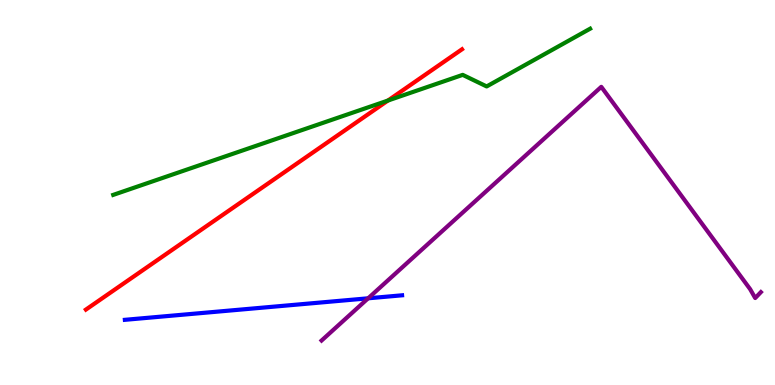[{'lines': ['blue', 'red'], 'intersections': []}, {'lines': ['green', 'red'], 'intersections': [{'x': 5.01, 'y': 7.39}]}, {'lines': ['purple', 'red'], 'intersections': []}, {'lines': ['blue', 'green'], 'intersections': []}, {'lines': ['blue', 'purple'], 'intersections': [{'x': 4.75, 'y': 2.25}]}, {'lines': ['green', 'purple'], 'intersections': []}]